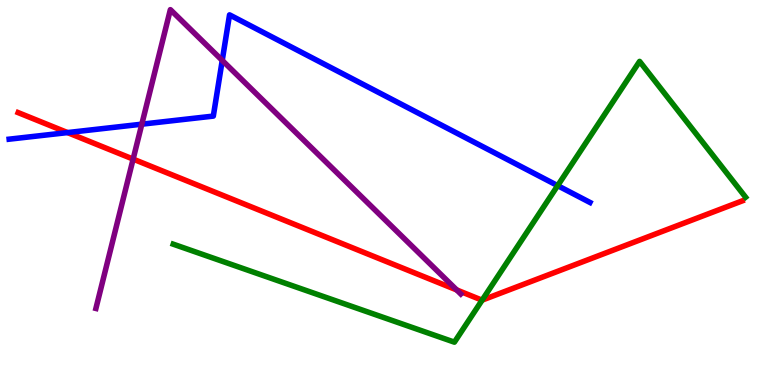[{'lines': ['blue', 'red'], 'intersections': [{'x': 0.871, 'y': 6.56}]}, {'lines': ['green', 'red'], 'intersections': [{'x': 6.22, 'y': 2.2}]}, {'lines': ['purple', 'red'], 'intersections': [{'x': 1.72, 'y': 5.87}, {'x': 5.89, 'y': 2.47}]}, {'lines': ['blue', 'green'], 'intersections': [{'x': 7.2, 'y': 5.18}]}, {'lines': ['blue', 'purple'], 'intersections': [{'x': 1.83, 'y': 6.77}, {'x': 2.87, 'y': 8.43}]}, {'lines': ['green', 'purple'], 'intersections': []}]